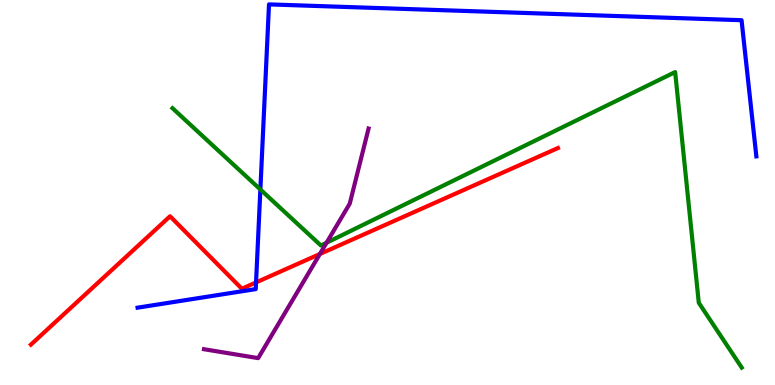[{'lines': ['blue', 'red'], 'intersections': [{'x': 3.3, 'y': 2.66}]}, {'lines': ['green', 'red'], 'intersections': []}, {'lines': ['purple', 'red'], 'intersections': [{'x': 4.13, 'y': 3.4}]}, {'lines': ['blue', 'green'], 'intersections': [{'x': 3.36, 'y': 5.08}]}, {'lines': ['blue', 'purple'], 'intersections': []}, {'lines': ['green', 'purple'], 'intersections': [{'x': 4.21, 'y': 3.7}]}]